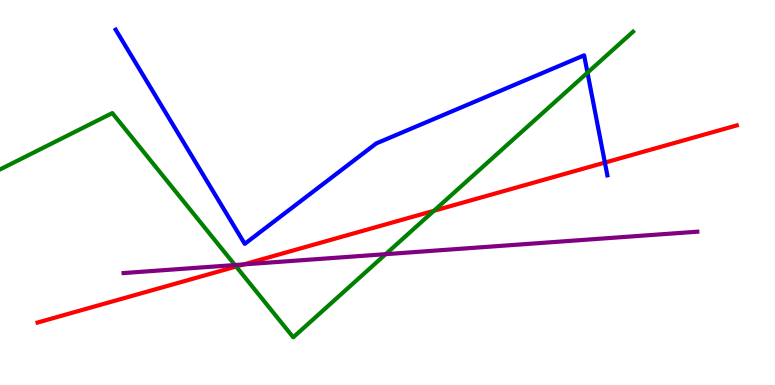[{'lines': ['blue', 'red'], 'intersections': [{'x': 7.81, 'y': 5.78}]}, {'lines': ['green', 'red'], 'intersections': [{'x': 3.05, 'y': 3.08}, {'x': 5.6, 'y': 4.52}]}, {'lines': ['purple', 'red'], 'intersections': [{'x': 3.15, 'y': 3.13}]}, {'lines': ['blue', 'green'], 'intersections': [{'x': 7.58, 'y': 8.11}]}, {'lines': ['blue', 'purple'], 'intersections': []}, {'lines': ['green', 'purple'], 'intersections': [{'x': 3.03, 'y': 3.12}, {'x': 4.98, 'y': 3.4}]}]